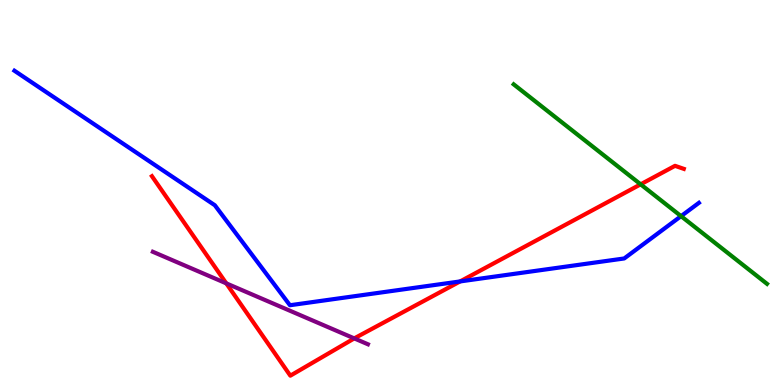[{'lines': ['blue', 'red'], 'intersections': [{'x': 5.94, 'y': 2.69}]}, {'lines': ['green', 'red'], 'intersections': [{'x': 8.27, 'y': 5.21}]}, {'lines': ['purple', 'red'], 'intersections': [{'x': 2.92, 'y': 2.64}, {'x': 4.57, 'y': 1.21}]}, {'lines': ['blue', 'green'], 'intersections': [{'x': 8.79, 'y': 4.39}]}, {'lines': ['blue', 'purple'], 'intersections': []}, {'lines': ['green', 'purple'], 'intersections': []}]